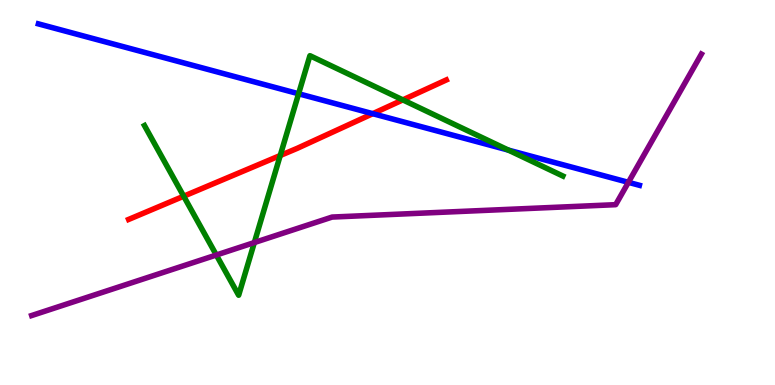[{'lines': ['blue', 'red'], 'intersections': [{'x': 4.81, 'y': 7.05}]}, {'lines': ['green', 'red'], 'intersections': [{'x': 2.37, 'y': 4.9}, {'x': 3.62, 'y': 5.96}, {'x': 5.2, 'y': 7.41}]}, {'lines': ['purple', 'red'], 'intersections': []}, {'lines': ['blue', 'green'], 'intersections': [{'x': 3.85, 'y': 7.56}, {'x': 6.56, 'y': 6.1}]}, {'lines': ['blue', 'purple'], 'intersections': [{'x': 8.11, 'y': 5.26}]}, {'lines': ['green', 'purple'], 'intersections': [{'x': 2.79, 'y': 3.38}, {'x': 3.28, 'y': 3.7}]}]